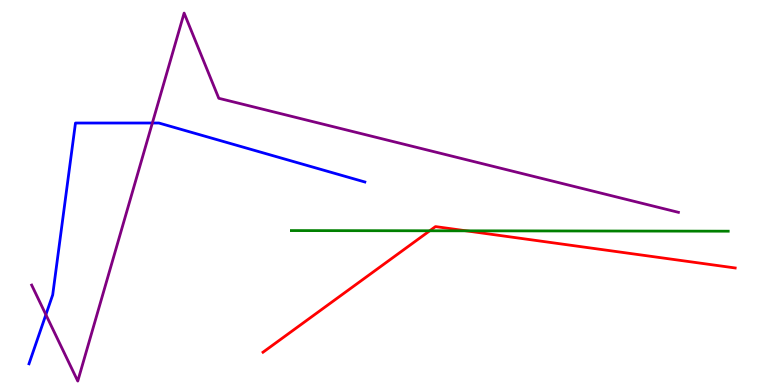[{'lines': ['blue', 'red'], 'intersections': []}, {'lines': ['green', 'red'], 'intersections': [{'x': 5.55, 'y': 4.01}, {'x': 6.01, 'y': 4.0}]}, {'lines': ['purple', 'red'], 'intersections': []}, {'lines': ['blue', 'green'], 'intersections': []}, {'lines': ['blue', 'purple'], 'intersections': [{'x': 0.592, 'y': 1.83}, {'x': 1.97, 'y': 6.8}]}, {'lines': ['green', 'purple'], 'intersections': []}]